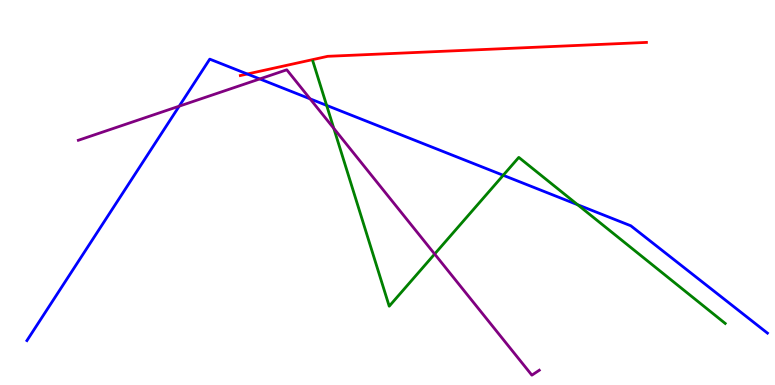[{'lines': ['blue', 'red'], 'intersections': [{'x': 3.19, 'y': 8.08}]}, {'lines': ['green', 'red'], 'intersections': []}, {'lines': ['purple', 'red'], 'intersections': []}, {'lines': ['blue', 'green'], 'intersections': [{'x': 4.21, 'y': 7.26}, {'x': 6.49, 'y': 5.45}, {'x': 7.45, 'y': 4.68}]}, {'lines': ['blue', 'purple'], 'intersections': [{'x': 2.31, 'y': 7.24}, {'x': 3.35, 'y': 7.95}, {'x': 4.0, 'y': 7.43}]}, {'lines': ['green', 'purple'], 'intersections': [{'x': 4.31, 'y': 6.67}, {'x': 5.61, 'y': 3.4}]}]